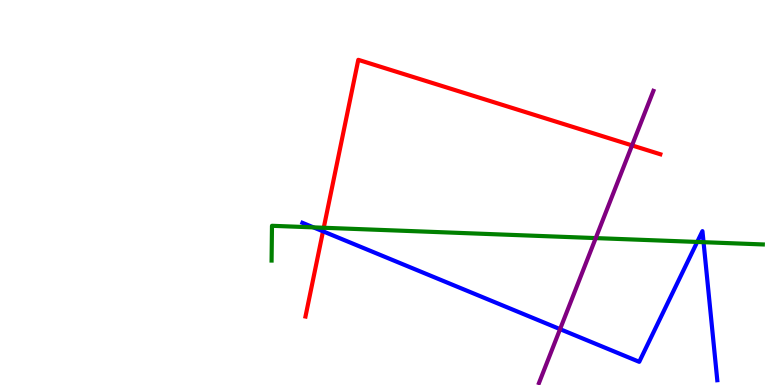[{'lines': ['blue', 'red'], 'intersections': [{'x': 4.17, 'y': 3.99}]}, {'lines': ['green', 'red'], 'intersections': [{'x': 4.18, 'y': 4.08}]}, {'lines': ['purple', 'red'], 'intersections': [{'x': 8.16, 'y': 6.22}]}, {'lines': ['blue', 'green'], 'intersections': [{'x': 4.04, 'y': 4.09}, {'x': 9.0, 'y': 3.72}, {'x': 9.08, 'y': 3.71}]}, {'lines': ['blue', 'purple'], 'intersections': [{'x': 7.23, 'y': 1.45}]}, {'lines': ['green', 'purple'], 'intersections': [{'x': 7.69, 'y': 3.82}]}]